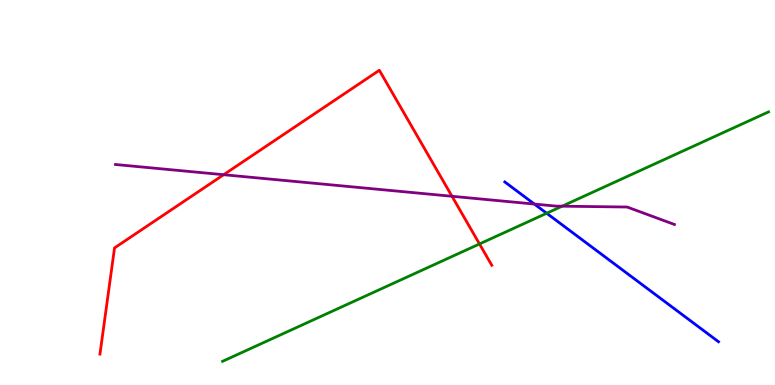[{'lines': ['blue', 'red'], 'intersections': []}, {'lines': ['green', 'red'], 'intersections': [{'x': 6.19, 'y': 3.66}]}, {'lines': ['purple', 'red'], 'intersections': [{'x': 2.89, 'y': 5.46}, {'x': 5.83, 'y': 4.9}]}, {'lines': ['blue', 'green'], 'intersections': [{'x': 7.05, 'y': 4.46}]}, {'lines': ['blue', 'purple'], 'intersections': [{'x': 6.9, 'y': 4.7}]}, {'lines': ['green', 'purple'], 'intersections': [{'x': 7.25, 'y': 4.64}]}]